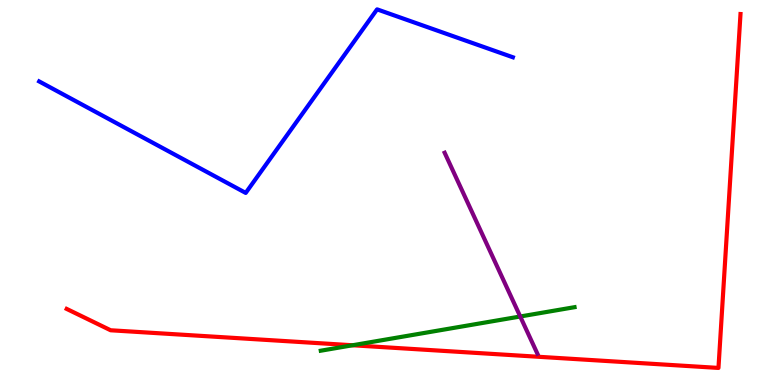[{'lines': ['blue', 'red'], 'intersections': []}, {'lines': ['green', 'red'], 'intersections': [{'x': 4.55, 'y': 1.03}]}, {'lines': ['purple', 'red'], 'intersections': []}, {'lines': ['blue', 'green'], 'intersections': []}, {'lines': ['blue', 'purple'], 'intersections': []}, {'lines': ['green', 'purple'], 'intersections': [{'x': 6.71, 'y': 1.78}]}]